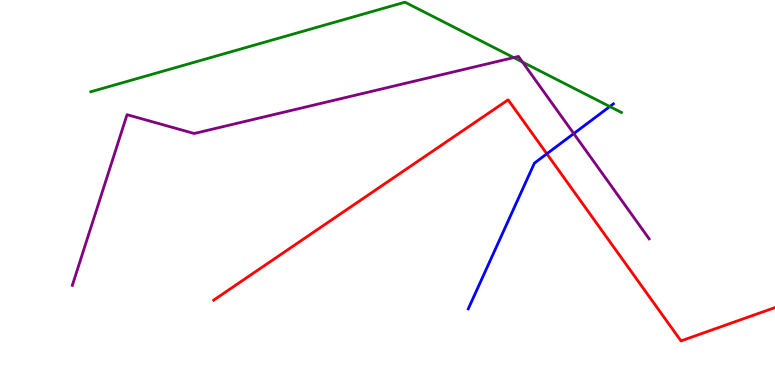[{'lines': ['blue', 'red'], 'intersections': [{'x': 7.06, 'y': 6.01}]}, {'lines': ['green', 'red'], 'intersections': []}, {'lines': ['purple', 'red'], 'intersections': []}, {'lines': ['blue', 'green'], 'intersections': [{'x': 7.87, 'y': 7.23}]}, {'lines': ['blue', 'purple'], 'intersections': [{'x': 7.4, 'y': 6.53}]}, {'lines': ['green', 'purple'], 'intersections': [{'x': 6.63, 'y': 8.5}, {'x': 6.74, 'y': 8.39}]}]